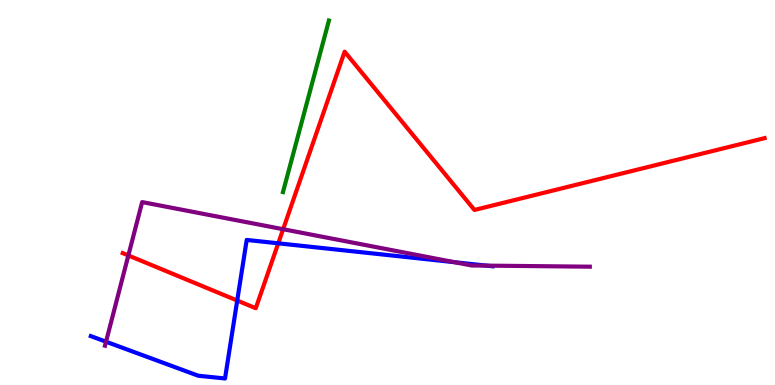[{'lines': ['blue', 'red'], 'intersections': [{'x': 3.06, 'y': 2.19}, {'x': 3.59, 'y': 3.68}]}, {'lines': ['green', 'red'], 'intersections': []}, {'lines': ['purple', 'red'], 'intersections': [{'x': 1.66, 'y': 3.37}, {'x': 3.65, 'y': 4.05}]}, {'lines': ['blue', 'green'], 'intersections': []}, {'lines': ['blue', 'purple'], 'intersections': [{'x': 1.37, 'y': 1.12}, {'x': 5.87, 'y': 3.19}, {'x': 6.28, 'y': 3.1}]}, {'lines': ['green', 'purple'], 'intersections': []}]